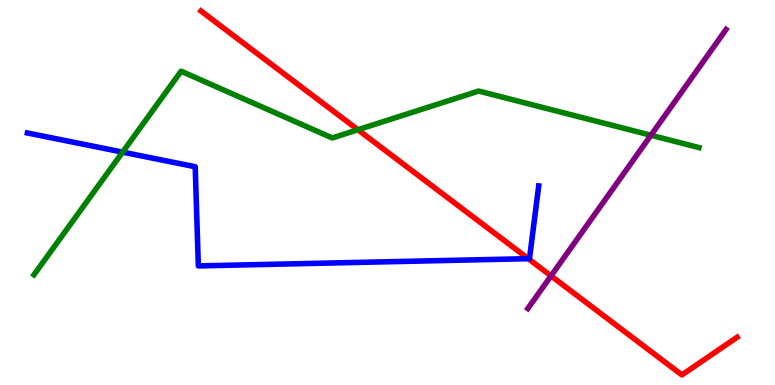[{'lines': ['blue', 'red'], 'intersections': [{'x': 6.82, 'y': 3.28}]}, {'lines': ['green', 'red'], 'intersections': [{'x': 4.62, 'y': 6.63}]}, {'lines': ['purple', 'red'], 'intersections': [{'x': 7.11, 'y': 2.83}]}, {'lines': ['blue', 'green'], 'intersections': [{'x': 1.58, 'y': 6.05}]}, {'lines': ['blue', 'purple'], 'intersections': []}, {'lines': ['green', 'purple'], 'intersections': [{'x': 8.4, 'y': 6.49}]}]